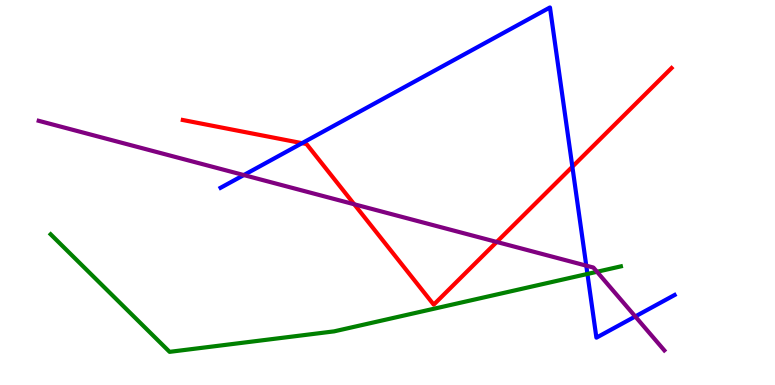[{'lines': ['blue', 'red'], 'intersections': [{'x': 3.9, 'y': 6.28}, {'x': 7.39, 'y': 5.67}]}, {'lines': ['green', 'red'], 'intersections': []}, {'lines': ['purple', 'red'], 'intersections': [{'x': 4.57, 'y': 4.69}, {'x': 6.41, 'y': 3.72}]}, {'lines': ['blue', 'green'], 'intersections': [{'x': 7.58, 'y': 2.88}]}, {'lines': ['blue', 'purple'], 'intersections': [{'x': 3.15, 'y': 5.45}, {'x': 7.56, 'y': 3.1}, {'x': 8.2, 'y': 1.78}]}, {'lines': ['green', 'purple'], 'intersections': [{'x': 7.7, 'y': 2.94}]}]